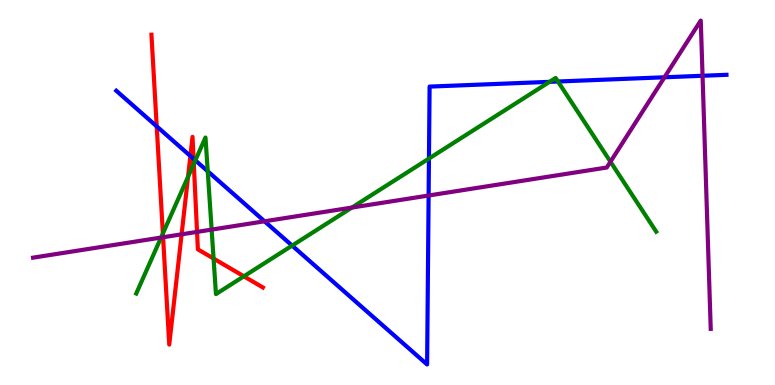[{'lines': ['blue', 'red'], 'intersections': [{'x': 2.02, 'y': 6.72}, {'x': 2.46, 'y': 5.95}, {'x': 2.5, 'y': 5.88}]}, {'lines': ['green', 'red'], 'intersections': [{'x': 2.1, 'y': 3.93}, {'x': 2.43, 'y': 5.41}, {'x': 2.5, 'y': 5.75}, {'x': 2.76, 'y': 3.28}, {'x': 3.15, 'y': 2.82}]}, {'lines': ['purple', 'red'], 'intersections': [{'x': 2.1, 'y': 3.84}, {'x': 2.34, 'y': 3.91}, {'x': 2.54, 'y': 3.98}]}, {'lines': ['blue', 'green'], 'intersections': [{'x': 2.52, 'y': 5.83}, {'x': 2.68, 'y': 5.55}, {'x': 3.77, 'y': 3.62}, {'x': 5.53, 'y': 5.88}, {'x': 7.09, 'y': 7.87}, {'x': 7.2, 'y': 7.88}]}, {'lines': ['blue', 'purple'], 'intersections': [{'x': 3.41, 'y': 4.25}, {'x': 5.53, 'y': 4.92}, {'x': 8.57, 'y': 7.99}, {'x': 9.07, 'y': 8.03}]}, {'lines': ['green', 'purple'], 'intersections': [{'x': 2.08, 'y': 3.83}, {'x': 2.73, 'y': 4.04}, {'x': 4.54, 'y': 4.61}, {'x': 7.88, 'y': 5.8}]}]